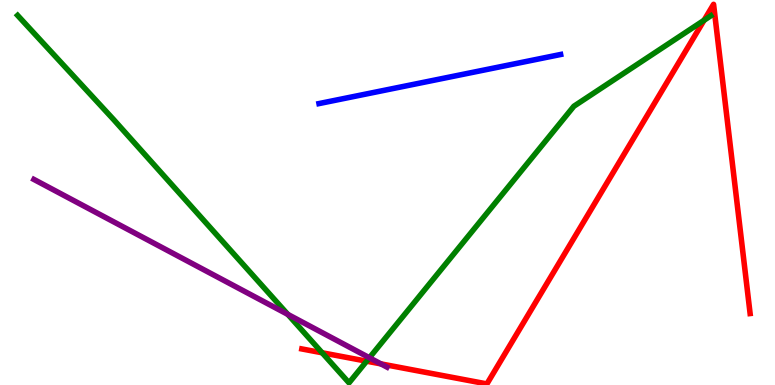[{'lines': ['blue', 'red'], 'intersections': []}, {'lines': ['green', 'red'], 'intersections': [{'x': 4.16, 'y': 0.837}, {'x': 4.73, 'y': 0.619}, {'x': 9.08, 'y': 9.47}]}, {'lines': ['purple', 'red'], 'intersections': [{'x': 4.92, 'y': 0.548}]}, {'lines': ['blue', 'green'], 'intersections': []}, {'lines': ['blue', 'purple'], 'intersections': []}, {'lines': ['green', 'purple'], 'intersections': [{'x': 3.71, 'y': 1.83}, {'x': 4.77, 'y': 0.708}]}]